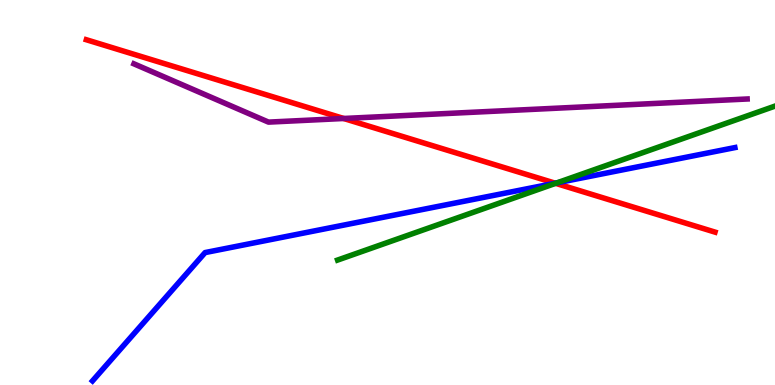[{'lines': ['blue', 'red'], 'intersections': [{'x': 7.16, 'y': 5.24}]}, {'lines': ['green', 'red'], 'intersections': [{'x': 7.17, 'y': 5.24}]}, {'lines': ['purple', 'red'], 'intersections': [{'x': 4.43, 'y': 6.92}]}, {'lines': ['blue', 'green'], 'intersections': [{'x': 7.19, 'y': 5.25}]}, {'lines': ['blue', 'purple'], 'intersections': []}, {'lines': ['green', 'purple'], 'intersections': []}]